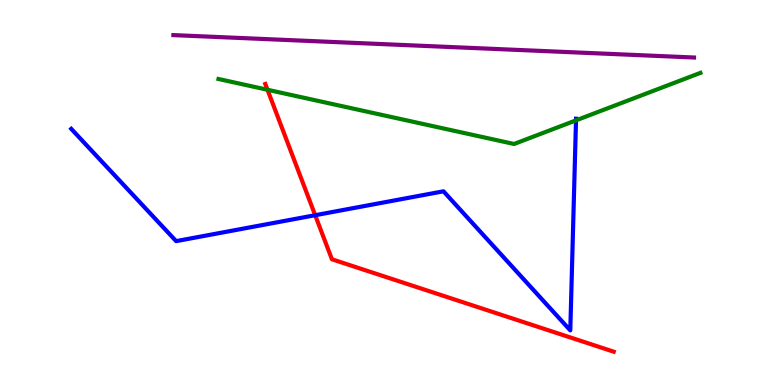[{'lines': ['blue', 'red'], 'intersections': [{'x': 4.07, 'y': 4.41}]}, {'lines': ['green', 'red'], 'intersections': [{'x': 3.45, 'y': 7.67}]}, {'lines': ['purple', 'red'], 'intersections': []}, {'lines': ['blue', 'green'], 'intersections': [{'x': 7.43, 'y': 6.87}]}, {'lines': ['blue', 'purple'], 'intersections': []}, {'lines': ['green', 'purple'], 'intersections': []}]